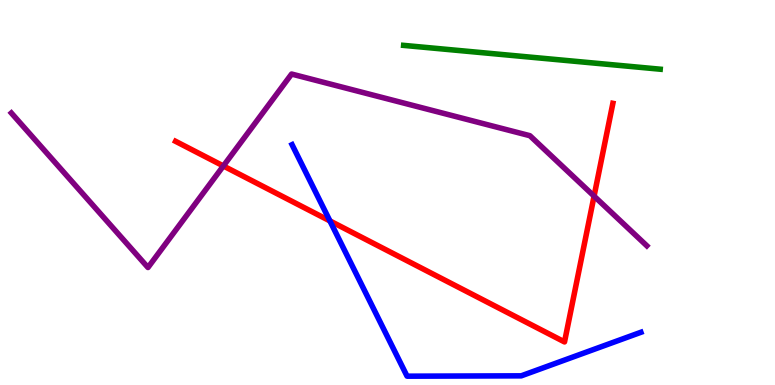[{'lines': ['blue', 'red'], 'intersections': [{'x': 4.26, 'y': 4.26}]}, {'lines': ['green', 'red'], 'intersections': []}, {'lines': ['purple', 'red'], 'intersections': [{'x': 2.88, 'y': 5.69}, {'x': 7.67, 'y': 4.91}]}, {'lines': ['blue', 'green'], 'intersections': []}, {'lines': ['blue', 'purple'], 'intersections': []}, {'lines': ['green', 'purple'], 'intersections': []}]